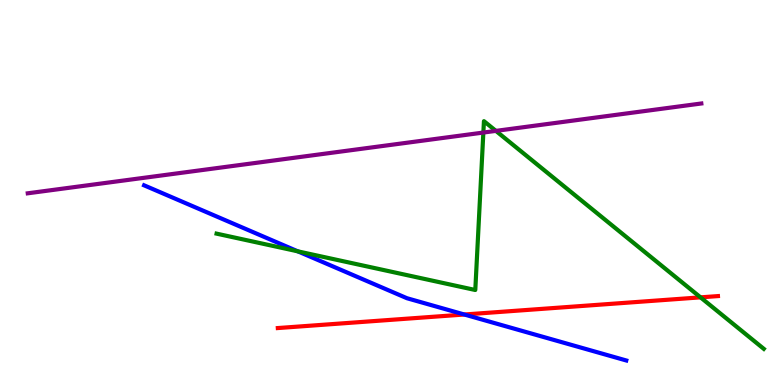[{'lines': ['blue', 'red'], 'intersections': [{'x': 5.99, 'y': 1.83}]}, {'lines': ['green', 'red'], 'intersections': [{'x': 9.04, 'y': 2.28}]}, {'lines': ['purple', 'red'], 'intersections': []}, {'lines': ['blue', 'green'], 'intersections': [{'x': 3.84, 'y': 3.47}]}, {'lines': ['blue', 'purple'], 'intersections': []}, {'lines': ['green', 'purple'], 'intersections': [{'x': 6.24, 'y': 6.56}, {'x': 6.4, 'y': 6.6}]}]